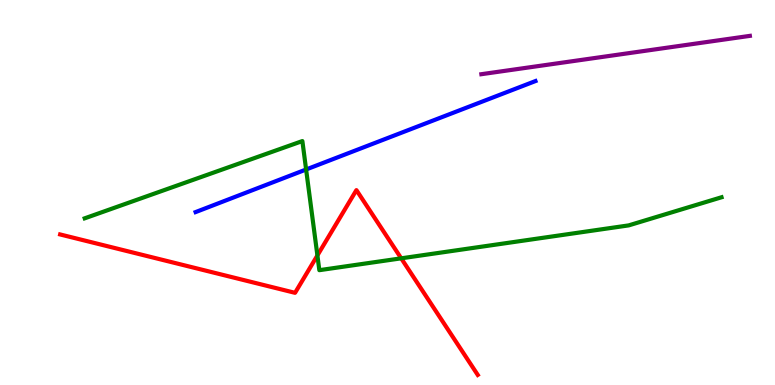[{'lines': ['blue', 'red'], 'intersections': []}, {'lines': ['green', 'red'], 'intersections': [{'x': 4.1, 'y': 3.37}, {'x': 5.18, 'y': 3.29}]}, {'lines': ['purple', 'red'], 'intersections': []}, {'lines': ['blue', 'green'], 'intersections': [{'x': 3.95, 'y': 5.6}]}, {'lines': ['blue', 'purple'], 'intersections': []}, {'lines': ['green', 'purple'], 'intersections': []}]